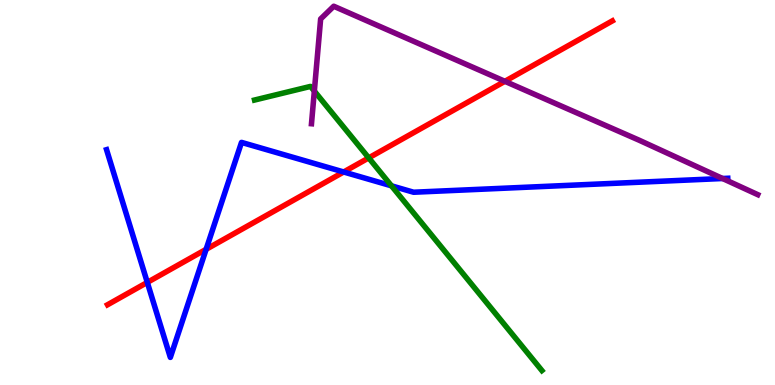[{'lines': ['blue', 'red'], 'intersections': [{'x': 1.9, 'y': 2.67}, {'x': 2.66, 'y': 3.52}, {'x': 4.43, 'y': 5.53}]}, {'lines': ['green', 'red'], 'intersections': [{'x': 4.76, 'y': 5.9}]}, {'lines': ['purple', 'red'], 'intersections': [{'x': 6.51, 'y': 7.89}]}, {'lines': ['blue', 'green'], 'intersections': [{'x': 5.05, 'y': 5.17}]}, {'lines': ['blue', 'purple'], 'intersections': [{'x': 9.32, 'y': 5.36}]}, {'lines': ['green', 'purple'], 'intersections': [{'x': 4.06, 'y': 7.63}]}]